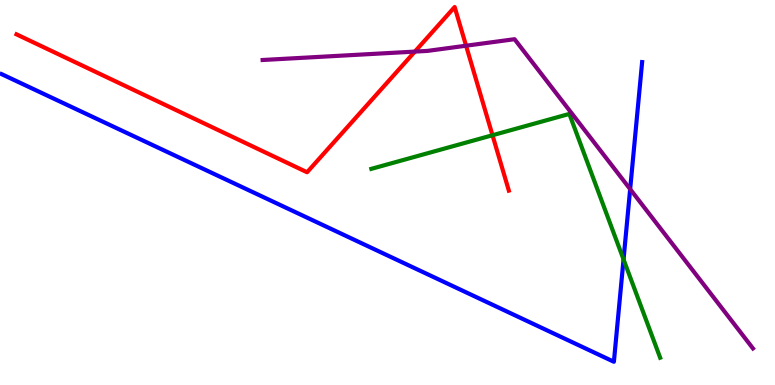[{'lines': ['blue', 'red'], 'intersections': []}, {'lines': ['green', 'red'], 'intersections': [{'x': 6.35, 'y': 6.49}]}, {'lines': ['purple', 'red'], 'intersections': [{'x': 5.35, 'y': 8.66}, {'x': 6.01, 'y': 8.81}]}, {'lines': ['blue', 'green'], 'intersections': [{'x': 8.05, 'y': 3.26}]}, {'lines': ['blue', 'purple'], 'intersections': [{'x': 8.13, 'y': 5.09}]}, {'lines': ['green', 'purple'], 'intersections': []}]